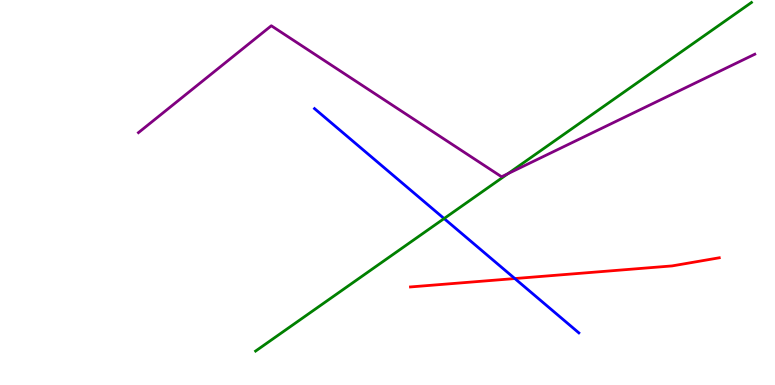[{'lines': ['blue', 'red'], 'intersections': [{'x': 6.64, 'y': 2.76}]}, {'lines': ['green', 'red'], 'intersections': []}, {'lines': ['purple', 'red'], 'intersections': []}, {'lines': ['blue', 'green'], 'intersections': [{'x': 5.73, 'y': 4.32}]}, {'lines': ['blue', 'purple'], 'intersections': []}, {'lines': ['green', 'purple'], 'intersections': [{'x': 6.55, 'y': 5.49}]}]